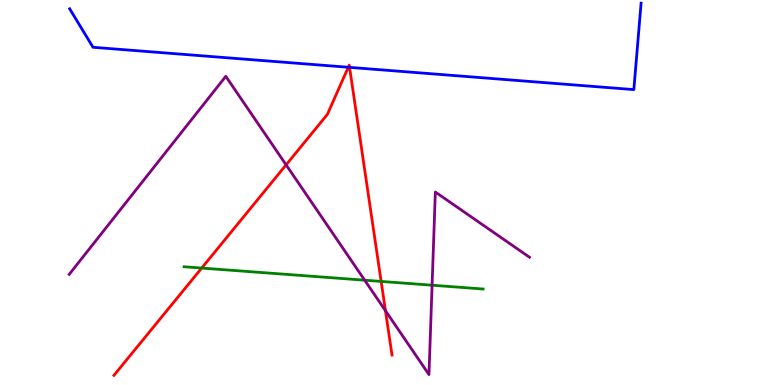[{'lines': ['blue', 'red'], 'intersections': [{'x': 4.49, 'y': 8.25}, {'x': 4.51, 'y': 8.25}]}, {'lines': ['green', 'red'], 'intersections': [{'x': 2.6, 'y': 3.04}, {'x': 4.92, 'y': 2.69}]}, {'lines': ['purple', 'red'], 'intersections': [{'x': 3.69, 'y': 5.72}, {'x': 4.97, 'y': 1.93}]}, {'lines': ['blue', 'green'], 'intersections': []}, {'lines': ['blue', 'purple'], 'intersections': []}, {'lines': ['green', 'purple'], 'intersections': [{'x': 4.71, 'y': 2.72}, {'x': 5.58, 'y': 2.59}]}]